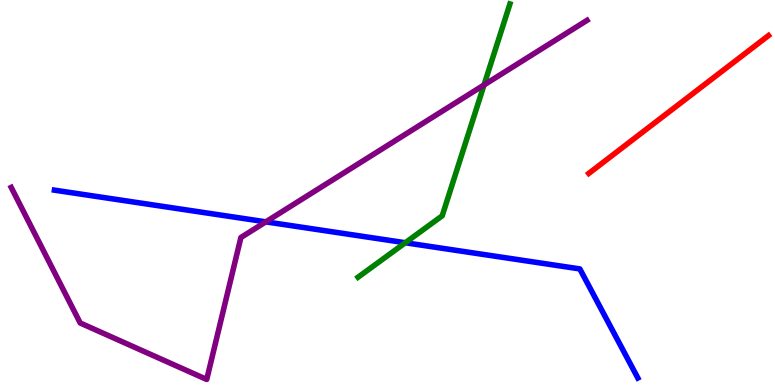[{'lines': ['blue', 'red'], 'intersections': []}, {'lines': ['green', 'red'], 'intersections': []}, {'lines': ['purple', 'red'], 'intersections': []}, {'lines': ['blue', 'green'], 'intersections': [{'x': 5.23, 'y': 3.69}]}, {'lines': ['blue', 'purple'], 'intersections': [{'x': 3.43, 'y': 4.24}]}, {'lines': ['green', 'purple'], 'intersections': [{'x': 6.25, 'y': 7.79}]}]